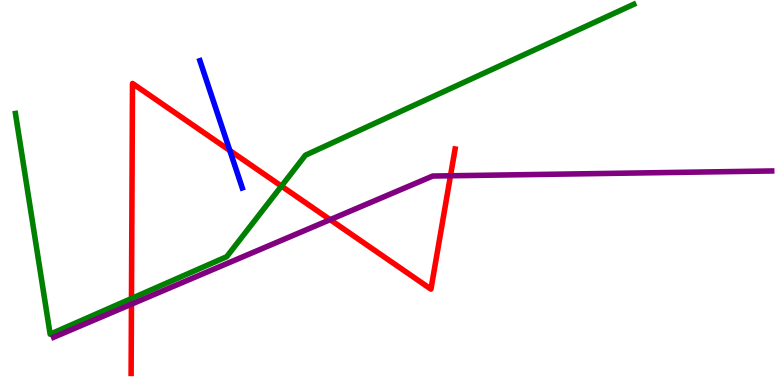[{'lines': ['blue', 'red'], 'intersections': [{'x': 2.97, 'y': 6.09}]}, {'lines': ['green', 'red'], 'intersections': [{'x': 1.7, 'y': 2.25}, {'x': 3.63, 'y': 5.17}]}, {'lines': ['purple', 'red'], 'intersections': [{'x': 1.7, 'y': 2.1}, {'x': 4.26, 'y': 4.29}, {'x': 5.81, 'y': 5.43}]}, {'lines': ['blue', 'green'], 'intersections': []}, {'lines': ['blue', 'purple'], 'intersections': []}, {'lines': ['green', 'purple'], 'intersections': []}]